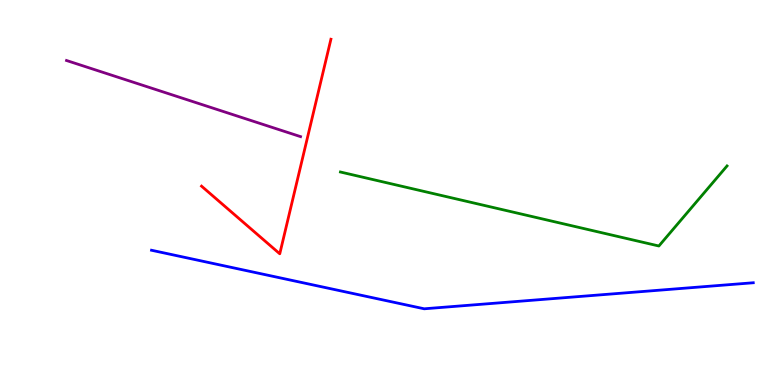[{'lines': ['blue', 'red'], 'intersections': []}, {'lines': ['green', 'red'], 'intersections': []}, {'lines': ['purple', 'red'], 'intersections': []}, {'lines': ['blue', 'green'], 'intersections': []}, {'lines': ['blue', 'purple'], 'intersections': []}, {'lines': ['green', 'purple'], 'intersections': []}]